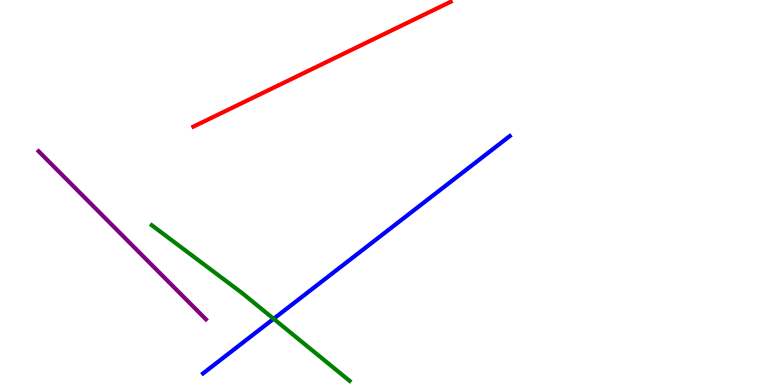[{'lines': ['blue', 'red'], 'intersections': []}, {'lines': ['green', 'red'], 'intersections': []}, {'lines': ['purple', 'red'], 'intersections': []}, {'lines': ['blue', 'green'], 'intersections': [{'x': 3.53, 'y': 1.72}]}, {'lines': ['blue', 'purple'], 'intersections': []}, {'lines': ['green', 'purple'], 'intersections': []}]